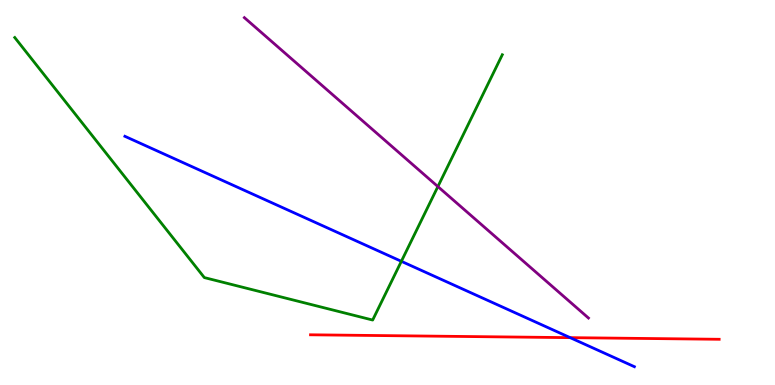[{'lines': ['blue', 'red'], 'intersections': [{'x': 7.36, 'y': 1.23}]}, {'lines': ['green', 'red'], 'intersections': []}, {'lines': ['purple', 'red'], 'intersections': []}, {'lines': ['blue', 'green'], 'intersections': [{'x': 5.18, 'y': 3.21}]}, {'lines': ['blue', 'purple'], 'intersections': []}, {'lines': ['green', 'purple'], 'intersections': [{'x': 5.65, 'y': 5.15}]}]